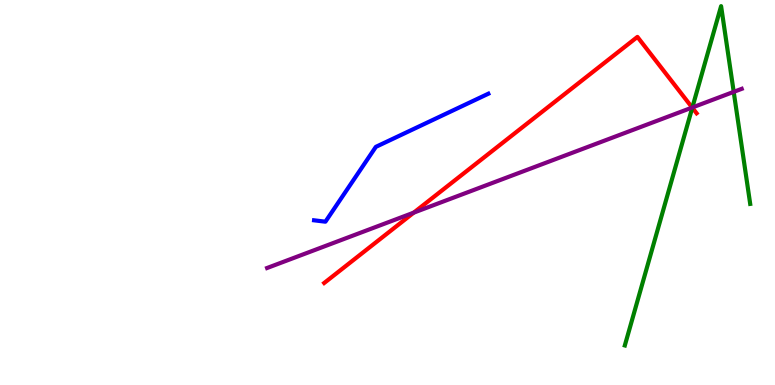[{'lines': ['blue', 'red'], 'intersections': []}, {'lines': ['green', 'red'], 'intersections': [{'x': 8.93, 'y': 7.2}]}, {'lines': ['purple', 'red'], 'intersections': [{'x': 5.34, 'y': 4.48}, {'x': 8.93, 'y': 7.21}]}, {'lines': ['blue', 'green'], 'intersections': []}, {'lines': ['blue', 'purple'], 'intersections': []}, {'lines': ['green', 'purple'], 'intersections': [{'x': 8.93, 'y': 7.21}, {'x': 9.47, 'y': 7.61}]}]